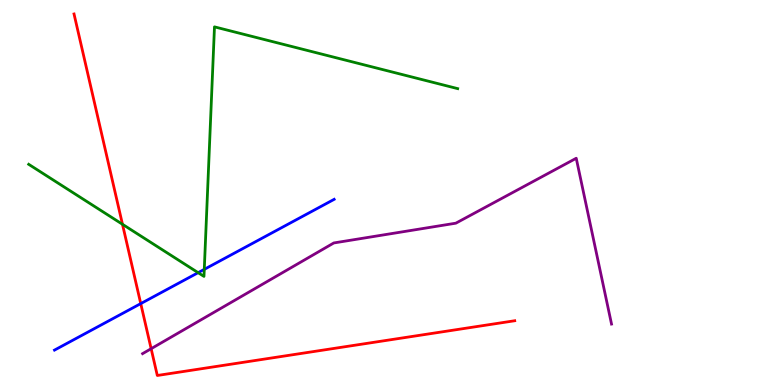[{'lines': ['blue', 'red'], 'intersections': [{'x': 1.82, 'y': 2.11}]}, {'lines': ['green', 'red'], 'intersections': [{'x': 1.58, 'y': 4.17}]}, {'lines': ['purple', 'red'], 'intersections': [{'x': 1.95, 'y': 0.943}]}, {'lines': ['blue', 'green'], 'intersections': [{'x': 2.56, 'y': 2.92}, {'x': 2.64, 'y': 3.0}]}, {'lines': ['blue', 'purple'], 'intersections': []}, {'lines': ['green', 'purple'], 'intersections': []}]